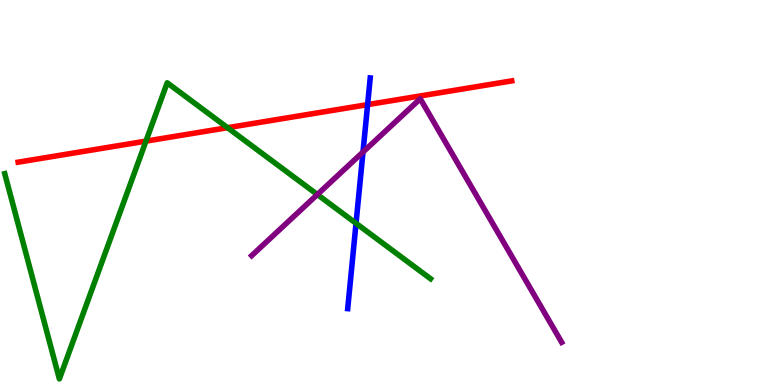[{'lines': ['blue', 'red'], 'intersections': [{'x': 4.74, 'y': 7.28}]}, {'lines': ['green', 'red'], 'intersections': [{'x': 1.88, 'y': 6.33}, {'x': 2.94, 'y': 6.68}]}, {'lines': ['purple', 'red'], 'intersections': []}, {'lines': ['blue', 'green'], 'intersections': [{'x': 4.59, 'y': 4.2}]}, {'lines': ['blue', 'purple'], 'intersections': [{'x': 4.68, 'y': 6.05}]}, {'lines': ['green', 'purple'], 'intersections': [{'x': 4.09, 'y': 4.95}]}]